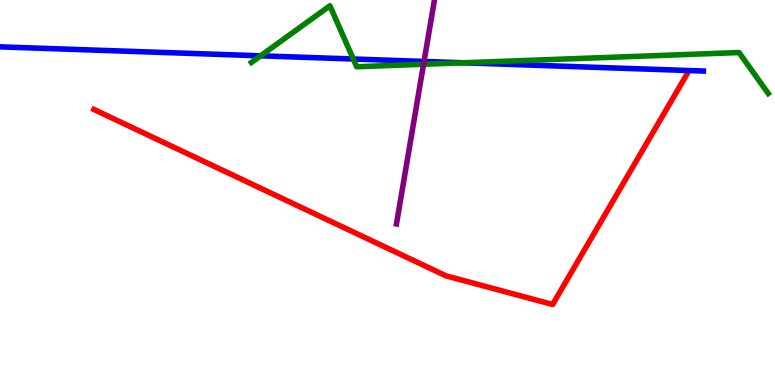[{'lines': ['blue', 'red'], 'intersections': []}, {'lines': ['green', 'red'], 'intersections': []}, {'lines': ['purple', 'red'], 'intersections': []}, {'lines': ['blue', 'green'], 'intersections': [{'x': 3.36, 'y': 8.55}, {'x': 4.56, 'y': 8.47}, {'x': 5.98, 'y': 8.37}]}, {'lines': ['blue', 'purple'], 'intersections': [{'x': 5.47, 'y': 8.4}]}, {'lines': ['green', 'purple'], 'intersections': [{'x': 5.47, 'y': 8.33}]}]